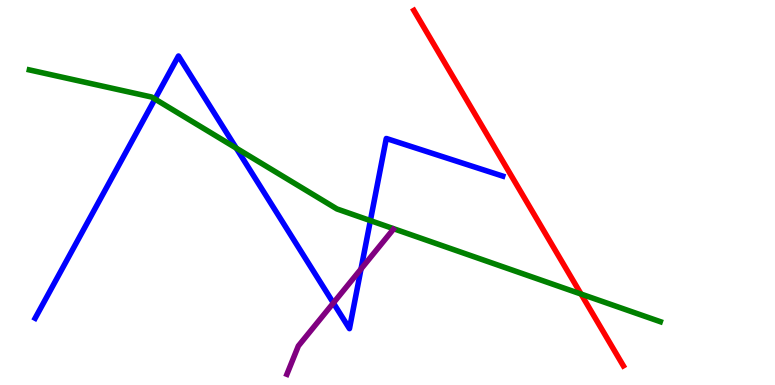[{'lines': ['blue', 'red'], 'intersections': []}, {'lines': ['green', 'red'], 'intersections': [{'x': 7.5, 'y': 2.36}]}, {'lines': ['purple', 'red'], 'intersections': []}, {'lines': ['blue', 'green'], 'intersections': [{'x': 2.0, 'y': 7.43}, {'x': 3.05, 'y': 6.15}, {'x': 4.78, 'y': 4.27}]}, {'lines': ['blue', 'purple'], 'intersections': [{'x': 4.3, 'y': 2.13}, {'x': 4.66, 'y': 3.01}]}, {'lines': ['green', 'purple'], 'intersections': []}]